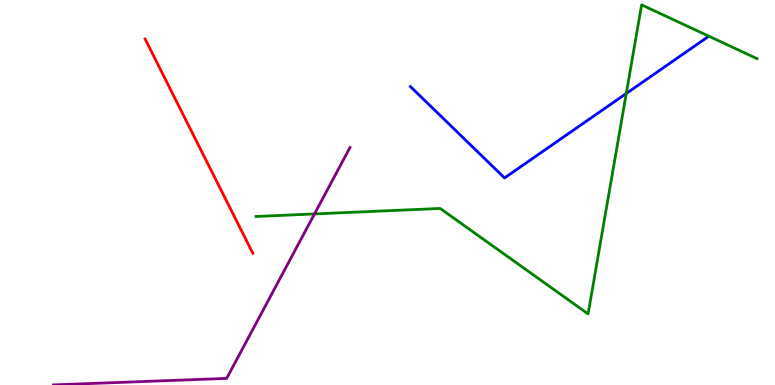[{'lines': ['blue', 'red'], 'intersections': []}, {'lines': ['green', 'red'], 'intersections': []}, {'lines': ['purple', 'red'], 'intersections': []}, {'lines': ['blue', 'green'], 'intersections': [{'x': 8.08, 'y': 7.57}]}, {'lines': ['blue', 'purple'], 'intersections': []}, {'lines': ['green', 'purple'], 'intersections': [{'x': 4.06, 'y': 4.44}]}]